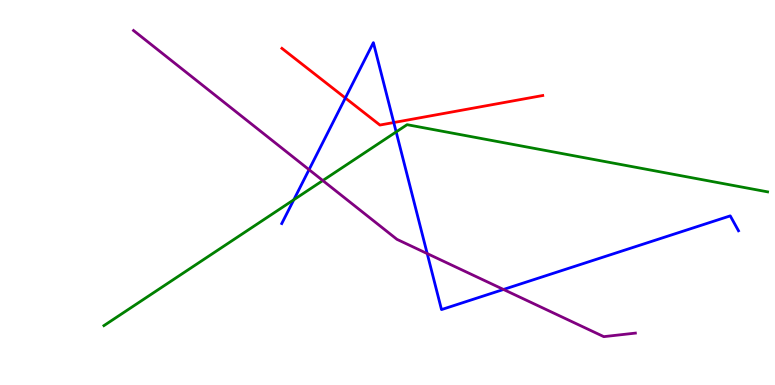[{'lines': ['blue', 'red'], 'intersections': [{'x': 4.46, 'y': 7.45}, {'x': 5.08, 'y': 6.82}]}, {'lines': ['green', 'red'], 'intersections': []}, {'lines': ['purple', 'red'], 'intersections': []}, {'lines': ['blue', 'green'], 'intersections': [{'x': 3.79, 'y': 4.81}, {'x': 5.11, 'y': 6.57}]}, {'lines': ['blue', 'purple'], 'intersections': [{'x': 3.99, 'y': 5.59}, {'x': 5.51, 'y': 3.41}, {'x': 6.5, 'y': 2.48}]}, {'lines': ['green', 'purple'], 'intersections': [{'x': 4.16, 'y': 5.31}]}]